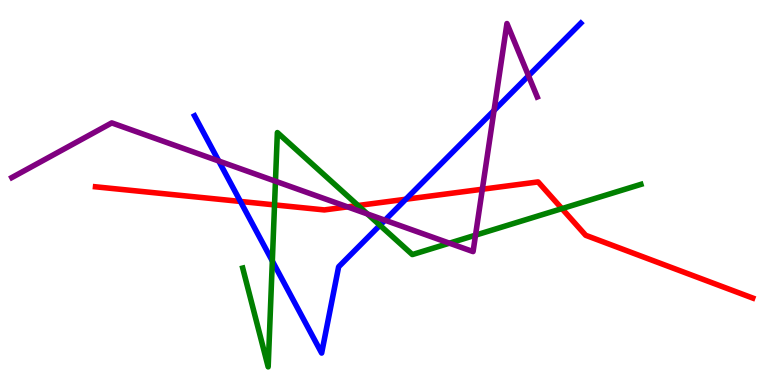[{'lines': ['blue', 'red'], 'intersections': [{'x': 3.1, 'y': 4.77}, {'x': 5.24, 'y': 4.82}]}, {'lines': ['green', 'red'], 'intersections': [{'x': 3.54, 'y': 4.68}, {'x': 4.62, 'y': 4.66}, {'x': 7.25, 'y': 4.58}]}, {'lines': ['purple', 'red'], 'intersections': [{'x': 4.48, 'y': 4.63}, {'x': 6.22, 'y': 5.09}]}, {'lines': ['blue', 'green'], 'intersections': [{'x': 3.51, 'y': 3.22}, {'x': 4.9, 'y': 4.15}]}, {'lines': ['blue', 'purple'], 'intersections': [{'x': 2.82, 'y': 5.82}, {'x': 4.97, 'y': 4.28}, {'x': 6.37, 'y': 7.13}, {'x': 6.82, 'y': 8.03}]}, {'lines': ['green', 'purple'], 'intersections': [{'x': 3.55, 'y': 5.29}, {'x': 4.74, 'y': 4.44}, {'x': 5.8, 'y': 3.68}, {'x': 6.14, 'y': 3.89}]}]